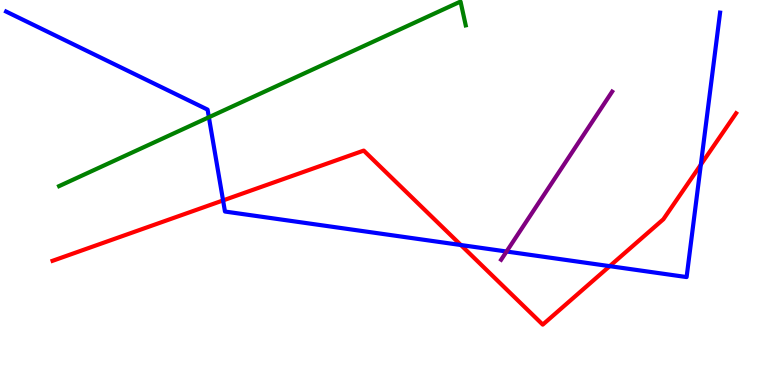[{'lines': ['blue', 'red'], 'intersections': [{'x': 2.88, 'y': 4.79}, {'x': 5.95, 'y': 3.64}, {'x': 7.87, 'y': 3.09}, {'x': 9.04, 'y': 5.72}]}, {'lines': ['green', 'red'], 'intersections': []}, {'lines': ['purple', 'red'], 'intersections': []}, {'lines': ['blue', 'green'], 'intersections': [{'x': 2.7, 'y': 6.95}]}, {'lines': ['blue', 'purple'], 'intersections': [{'x': 6.54, 'y': 3.47}]}, {'lines': ['green', 'purple'], 'intersections': []}]